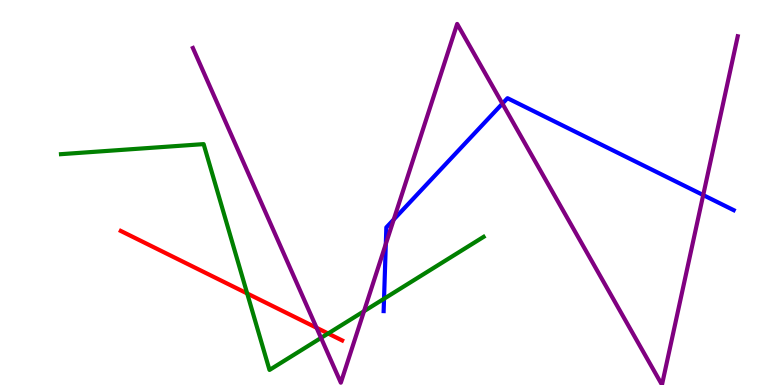[{'lines': ['blue', 'red'], 'intersections': []}, {'lines': ['green', 'red'], 'intersections': [{'x': 3.19, 'y': 2.38}, {'x': 4.23, 'y': 1.34}]}, {'lines': ['purple', 'red'], 'intersections': [{'x': 4.08, 'y': 1.49}]}, {'lines': ['blue', 'green'], 'intersections': [{'x': 4.96, 'y': 2.24}]}, {'lines': ['blue', 'purple'], 'intersections': [{'x': 4.98, 'y': 3.66}, {'x': 5.08, 'y': 4.3}, {'x': 6.48, 'y': 7.31}, {'x': 9.07, 'y': 4.93}]}, {'lines': ['green', 'purple'], 'intersections': [{'x': 4.14, 'y': 1.22}, {'x': 4.7, 'y': 1.92}]}]